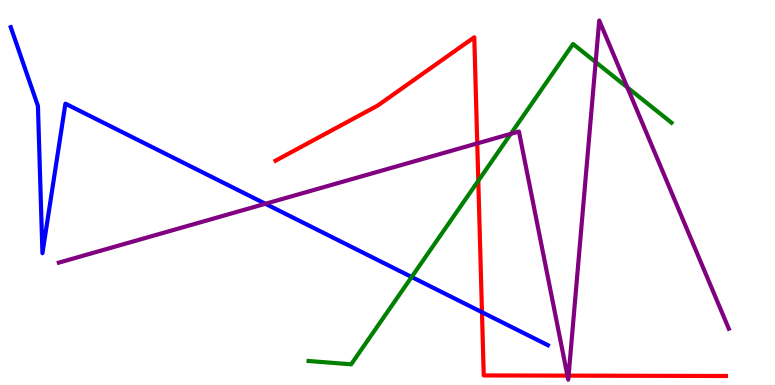[{'lines': ['blue', 'red'], 'intersections': [{'x': 6.22, 'y': 1.89}]}, {'lines': ['green', 'red'], 'intersections': [{'x': 6.17, 'y': 5.3}]}, {'lines': ['purple', 'red'], 'intersections': [{'x': 6.16, 'y': 6.28}, {'x': 7.32, 'y': 0.243}, {'x': 7.34, 'y': 0.243}]}, {'lines': ['blue', 'green'], 'intersections': [{'x': 5.31, 'y': 2.81}]}, {'lines': ['blue', 'purple'], 'intersections': [{'x': 3.42, 'y': 4.71}]}, {'lines': ['green', 'purple'], 'intersections': [{'x': 6.59, 'y': 6.52}, {'x': 7.69, 'y': 8.39}, {'x': 8.1, 'y': 7.73}]}]